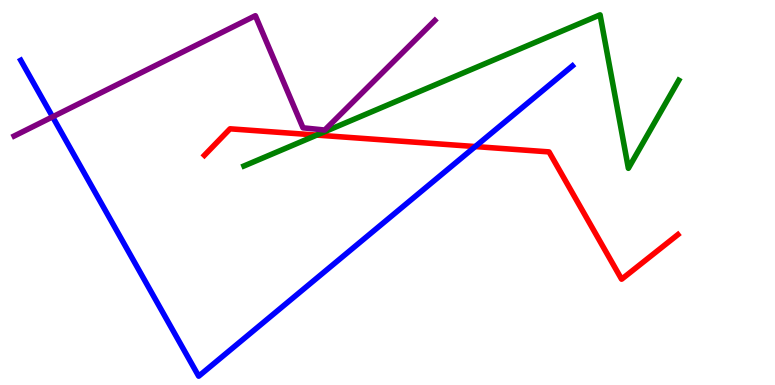[{'lines': ['blue', 'red'], 'intersections': [{'x': 6.13, 'y': 6.19}]}, {'lines': ['green', 'red'], 'intersections': [{'x': 4.09, 'y': 6.49}]}, {'lines': ['purple', 'red'], 'intersections': []}, {'lines': ['blue', 'green'], 'intersections': []}, {'lines': ['blue', 'purple'], 'intersections': [{'x': 0.679, 'y': 6.97}]}, {'lines': ['green', 'purple'], 'intersections': []}]